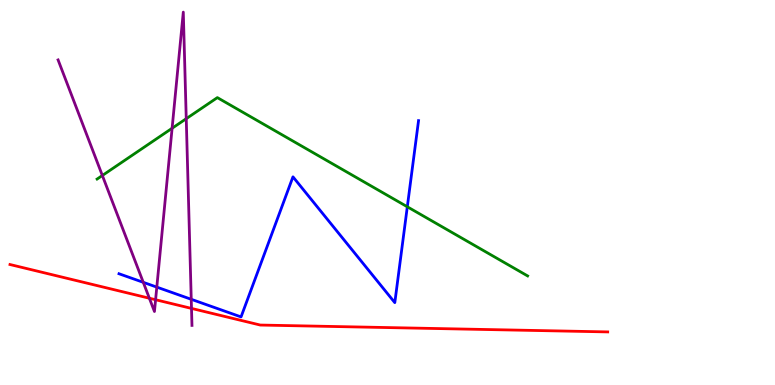[{'lines': ['blue', 'red'], 'intersections': []}, {'lines': ['green', 'red'], 'intersections': []}, {'lines': ['purple', 'red'], 'intersections': [{'x': 1.93, 'y': 2.25}, {'x': 2.01, 'y': 2.21}, {'x': 2.47, 'y': 1.99}]}, {'lines': ['blue', 'green'], 'intersections': [{'x': 5.26, 'y': 4.63}]}, {'lines': ['blue', 'purple'], 'intersections': [{'x': 1.85, 'y': 2.67}, {'x': 2.02, 'y': 2.54}, {'x': 2.47, 'y': 2.23}]}, {'lines': ['green', 'purple'], 'intersections': [{'x': 1.32, 'y': 5.44}, {'x': 2.22, 'y': 6.67}, {'x': 2.4, 'y': 6.92}]}]